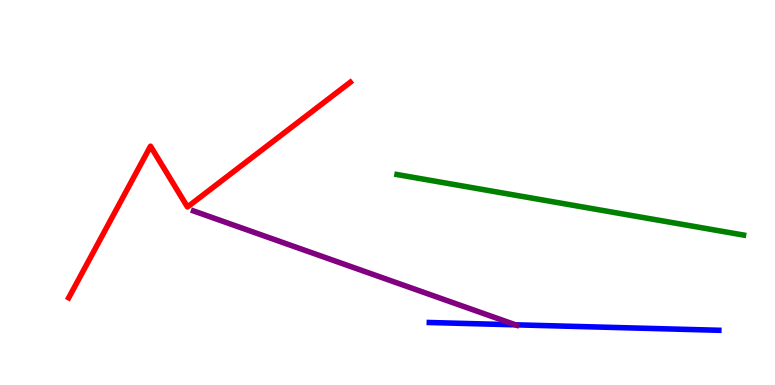[{'lines': ['blue', 'red'], 'intersections': []}, {'lines': ['green', 'red'], 'intersections': []}, {'lines': ['purple', 'red'], 'intersections': []}, {'lines': ['blue', 'green'], 'intersections': []}, {'lines': ['blue', 'purple'], 'intersections': [{'x': 6.65, 'y': 1.56}]}, {'lines': ['green', 'purple'], 'intersections': []}]